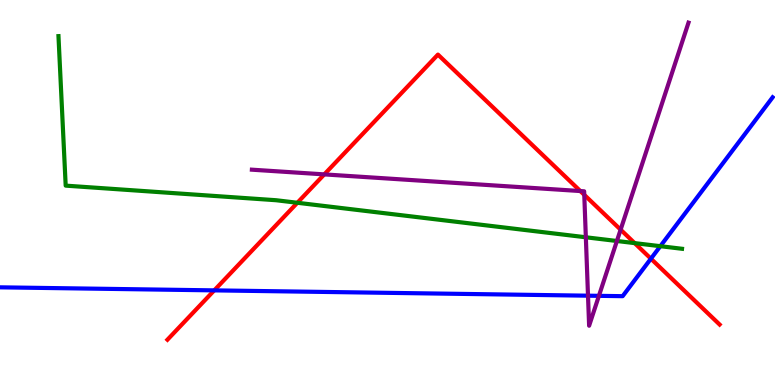[{'lines': ['blue', 'red'], 'intersections': [{'x': 2.76, 'y': 2.46}, {'x': 8.4, 'y': 3.28}]}, {'lines': ['green', 'red'], 'intersections': [{'x': 3.84, 'y': 4.73}, {'x': 8.19, 'y': 3.69}]}, {'lines': ['purple', 'red'], 'intersections': [{'x': 4.18, 'y': 5.47}, {'x': 7.49, 'y': 5.04}, {'x': 7.54, 'y': 4.94}, {'x': 8.01, 'y': 4.03}]}, {'lines': ['blue', 'green'], 'intersections': [{'x': 8.52, 'y': 3.61}]}, {'lines': ['blue', 'purple'], 'intersections': [{'x': 7.59, 'y': 2.32}, {'x': 7.73, 'y': 2.32}]}, {'lines': ['green', 'purple'], 'intersections': [{'x': 7.56, 'y': 3.84}, {'x': 7.96, 'y': 3.74}]}]